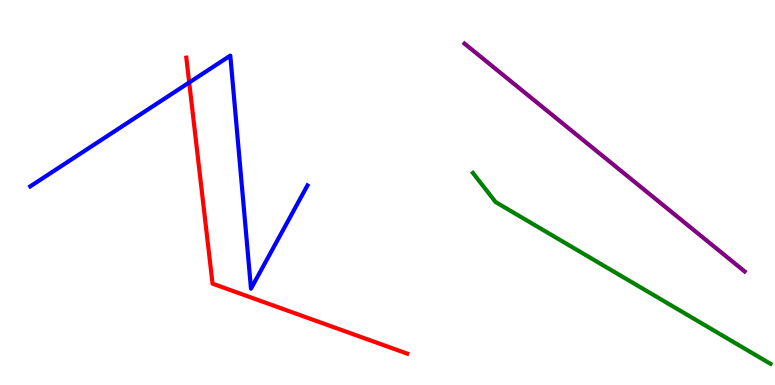[{'lines': ['blue', 'red'], 'intersections': [{'x': 2.44, 'y': 7.86}]}, {'lines': ['green', 'red'], 'intersections': []}, {'lines': ['purple', 'red'], 'intersections': []}, {'lines': ['blue', 'green'], 'intersections': []}, {'lines': ['blue', 'purple'], 'intersections': []}, {'lines': ['green', 'purple'], 'intersections': []}]